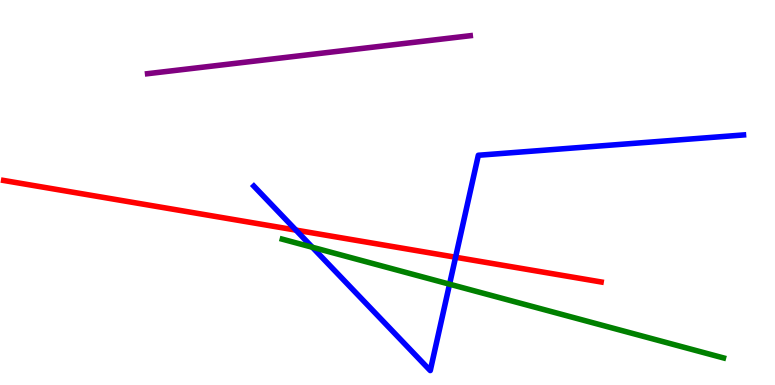[{'lines': ['blue', 'red'], 'intersections': [{'x': 3.82, 'y': 4.02}, {'x': 5.88, 'y': 3.32}]}, {'lines': ['green', 'red'], 'intersections': []}, {'lines': ['purple', 'red'], 'intersections': []}, {'lines': ['blue', 'green'], 'intersections': [{'x': 4.03, 'y': 3.58}, {'x': 5.8, 'y': 2.62}]}, {'lines': ['blue', 'purple'], 'intersections': []}, {'lines': ['green', 'purple'], 'intersections': []}]